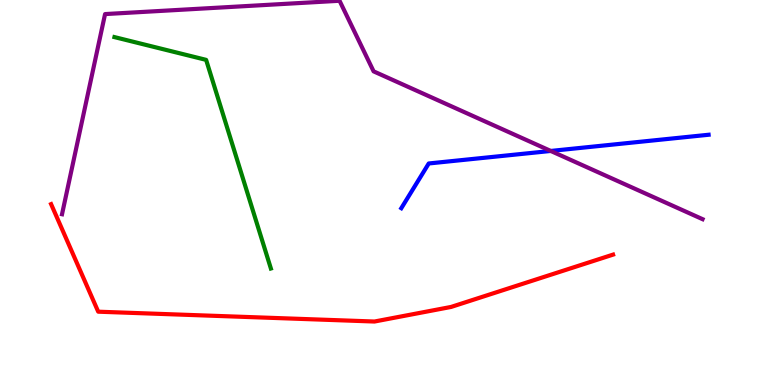[{'lines': ['blue', 'red'], 'intersections': []}, {'lines': ['green', 'red'], 'intersections': []}, {'lines': ['purple', 'red'], 'intersections': []}, {'lines': ['blue', 'green'], 'intersections': []}, {'lines': ['blue', 'purple'], 'intersections': [{'x': 7.11, 'y': 6.08}]}, {'lines': ['green', 'purple'], 'intersections': []}]